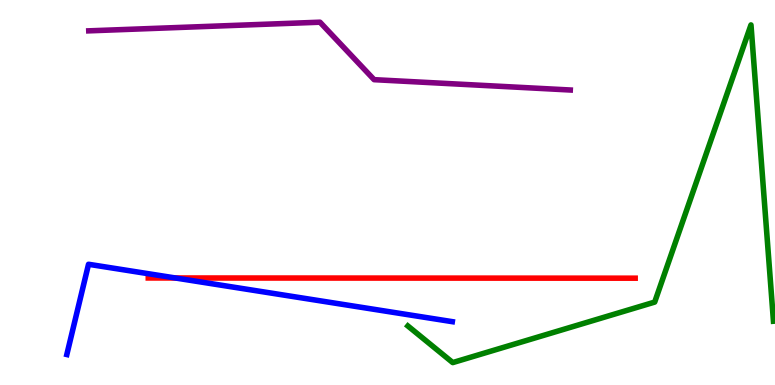[{'lines': ['blue', 'red'], 'intersections': [{'x': 2.26, 'y': 2.78}]}, {'lines': ['green', 'red'], 'intersections': []}, {'lines': ['purple', 'red'], 'intersections': []}, {'lines': ['blue', 'green'], 'intersections': []}, {'lines': ['blue', 'purple'], 'intersections': []}, {'lines': ['green', 'purple'], 'intersections': []}]